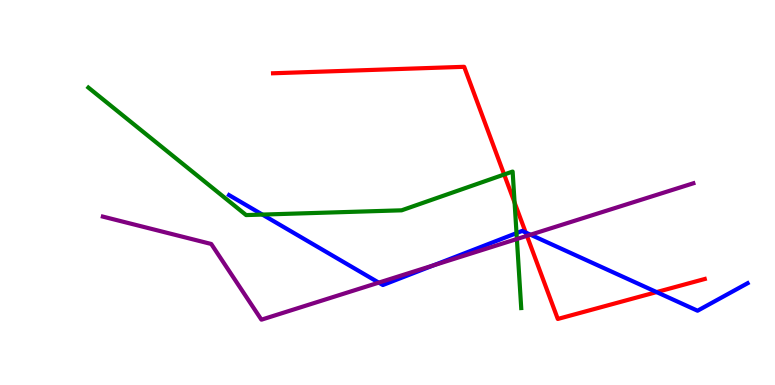[{'lines': ['blue', 'red'], 'intersections': [{'x': 6.78, 'y': 3.96}, {'x': 8.47, 'y': 2.41}]}, {'lines': ['green', 'red'], 'intersections': [{'x': 6.51, 'y': 5.47}, {'x': 6.64, 'y': 4.74}]}, {'lines': ['purple', 'red'], 'intersections': [{'x': 6.8, 'y': 3.87}]}, {'lines': ['blue', 'green'], 'intersections': [{'x': 3.39, 'y': 4.43}, {'x': 6.66, 'y': 3.94}]}, {'lines': ['blue', 'purple'], 'intersections': [{'x': 4.89, 'y': 2.66}, {'x': 5.6, 'y': 3.11}, {'x': 6.85, 'y': 3.9}]}, {'lines': ['green', 'purple'], 'intersections': [{'x': 6.67, 'y': 3.79}]}]